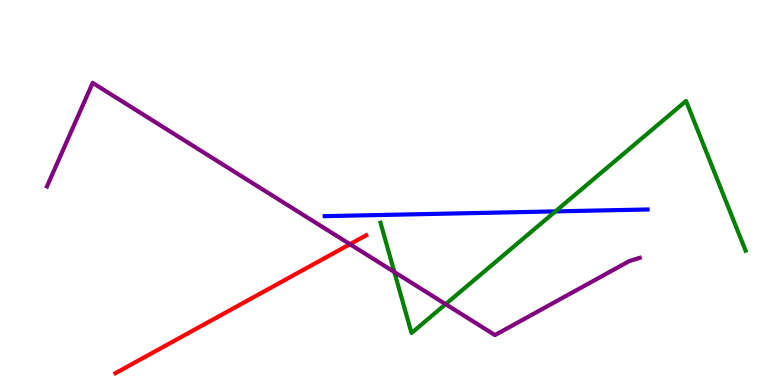[{'lines': ['blue', 'red'], 'intersections': []}, {'lines': ['green', 'red'], 'intersections': []}, {'lines': ['purple', 'red'], 'intersections': [{'x': 4.52, 'y': 3.66}]}, {'lines': ['blue', 'green'], 'intersections': [{'x': 7.17, 'y': 4.51}]}, {'lines': ['blue', 'purple'], 'intersections': []}, {'lines': ['green', 'purple'], 'intersections': [{'x': 5.09, 'y': 2.93}, {'x': 5.75, 'y': 2.1}]}]